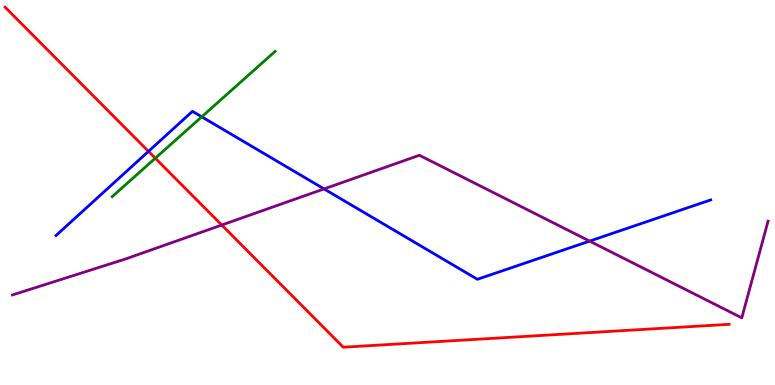[{'lines': ['blue', 'red'], 'intersections': [{'x': 1.92, 'y': 6.07}]}, {'lines': ['green', 'red'], 'intersections': [{'x': 2.0, 'y': 5.89}]}, {'lines': ['purple', 'red'], 'intersections': [{'x': 2.86, 'y': 4.16}]}, {'lines': ['blue', 'green'], 'intersections': [{'x': 2.6, 'y': 6.97}]}, {'lines': ['blue', 'purple'], 'intersections': [{'x': 4.18, 'y': 5.09}, {'x': 7.61, 'y': 3.74}]}, {'lines': ['green', 'purple'], 'intersections': []}]